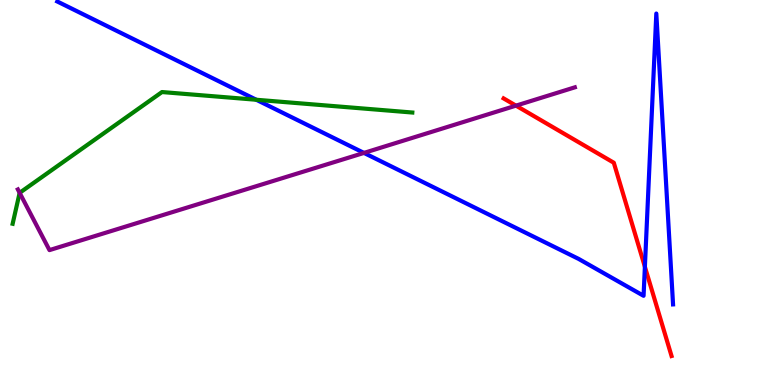[{'lines': ['blue', 'red'], 'intersections': [{'x': 8.32, 'y': 3.07}]}, {'lines': ['green', 'red'], 'intersections': []}, {'lines': ['purple', 'red'], 'intersections': [{'x': 6.66, 'y': 7.26}]}, {'lines': ['blue', 'green'], 'intersections': [{'x': 3.31, 'y': 7.41}]}, {'lines': ['blue', 'purple'], 'intersections': [{'x': 4.7, 'y': 6.03}]}, {'lines': ['green', 'purple'], 'intersections': [{'x': 0.253, 'y': 4.99}]}]